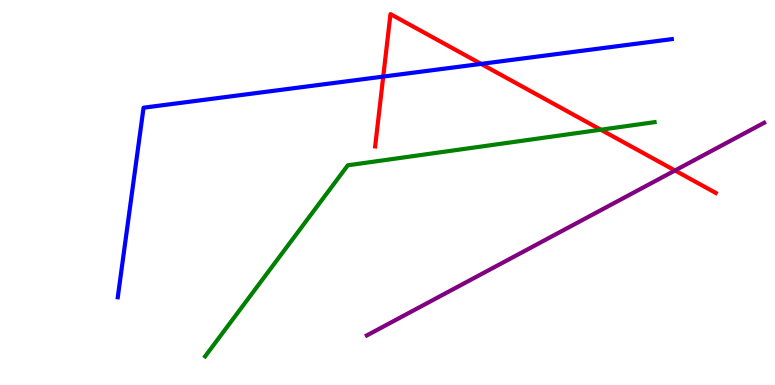[{'lines': ['blue', 'red'], 'intersections': [{'x': 4.94, 'y': 8.01}, {'x': 6.21, 'y': 8.34}]}, {'lines': ['green', 'red'], 'intersections': [{'x': 7.75, 'y': 6.63}]}, {'lines': ['purple', 'red'], 'intersections': [{'x': 8.71, 'y': 5.57}]}, {'lines': ['blue', 'green'], 'intersections': []}, {'lines': ['blue', 'purple'], 'intersections': []}, {'lines': ['green', 'purple'], 'intersections': []}]